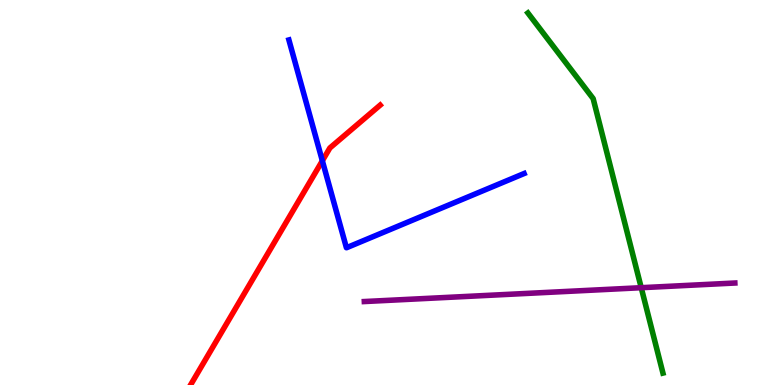[{'lines': ['blue', 'red'], 'intersections': [{'x': 4.16, 'y': 5.82}]}, {'lines': ['green', 'red'], 'intersections': []}, {'lines': ['purple', 'red'], 'intersections': []}, {'lines': ['blue', 'green'], 'intersections': []}, {'lines': ['blue', 'purple'], 'intersections': []}, {'lines': ['green', 'purple'], 'intersections': [{'x': 8.27, 'y': 2.53}]}]